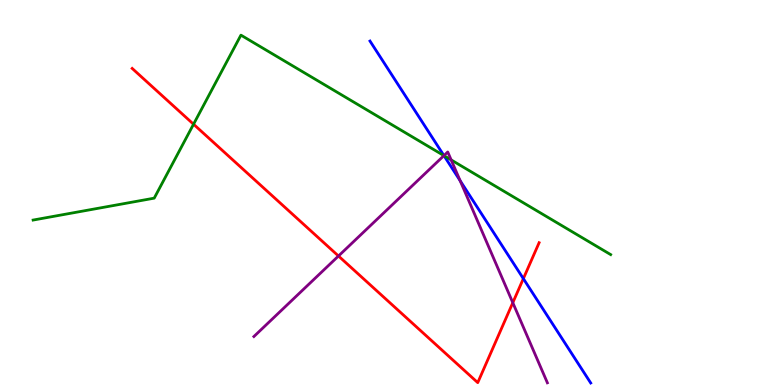[{'lines': ['blue', 'red'], 'intersections': [{'x': 6.75, 'y': 2.76}]}, {'lines': ['green', 'red'], 'intersections': [{'x': 2.5, 'y': 6.77}]}, {'lines': ['purple', 'red'], 'intersections': [{'x': 4.37, 'y': 3.35}, {'x': 6.62, 'y': 2.14}]}, {'lines': ['blue', 'green'], 'intersections': [{'x': 5.73, 'y': 5.96}]}, {'lines': ['blue', 'purple'], 'intersections': [{'x': 5.73, 'y': 5.96}, {'x': 5.94, 'y': 5.31}]}, {'lines': ['green', 'purple'], 'intersections': [{'x': 5.73, 'y': 5.96}, {'x': 5.82, 'y': 5.85}]}]